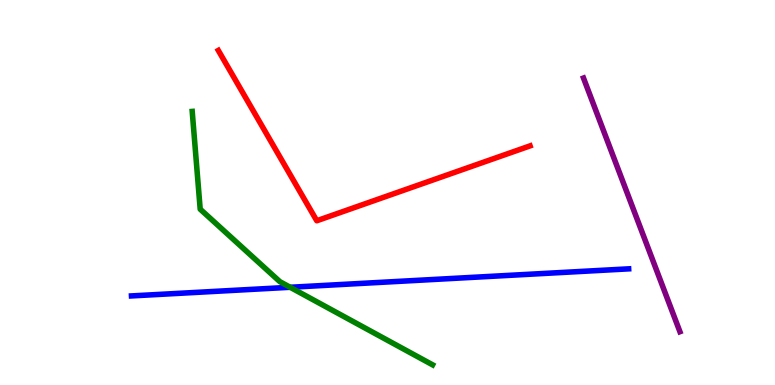[{'lines': ['blue', 'red'], 'intersections': []}, {'lines': ['green', 'red'], 'intersections': []}, {'lines': ['purple', 'red'], 'intersections': []}, {'lines': ['blue', 'green'], 'intersections': [{'x': 3.74, 'y': 2.54}]}, {'lines': ['blue', 'purple'], 'intersections': []}, {'lines': ['green', 'purple'], 'intersections': []}]